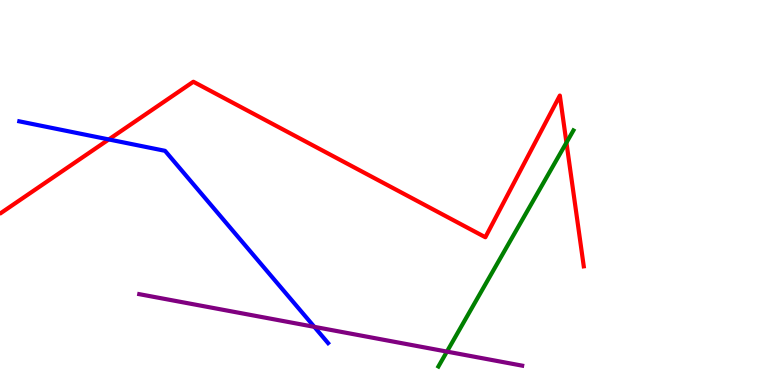[{'lines': ['blue', 'red'], 'intersections': [{'x': 1.4, 'y': 6.38}]}, {'lines': ['green', 'red'], 'intersections': [{'x': 7.31, 'y': 6.3}]}, {'lines': ['purple', 'red'], 'intersections': []}, {'lines': ['blue', 'green'], 'intersections': []}, {'lines': ['blue', 'purple'], 'intersections': [{'x': 4.06, 'y': 1.51}]}, {'lines': ['green', 'purple'], 'intersections': [{'x': 5.77, 'y': 0.867}]}]